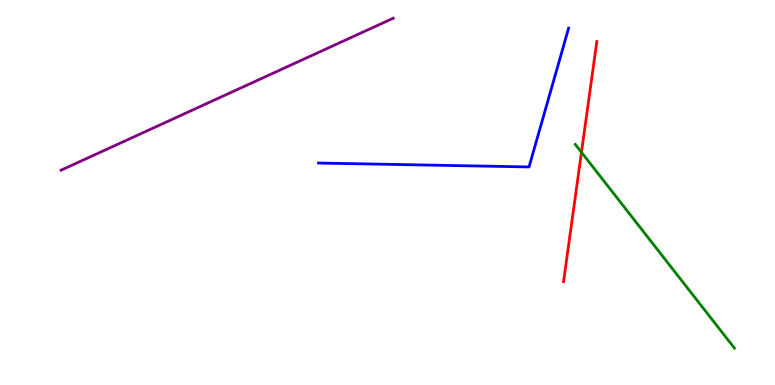[{'lines': ['blue', 'red'], 'intersections': []}, {'lines': ['green', 'red'], 'intersections': [{'x': 7.5, 'y': 6.04}]}, {'lines': ['purple', 'red'], 'intersections': []}, {'lines': ['blue', 'green'], 'intersections': []}, {'lines': ['blue', 'purple'], 'intersections': []}, {'lines': ['green', 'purple'], 'intersections': []}]